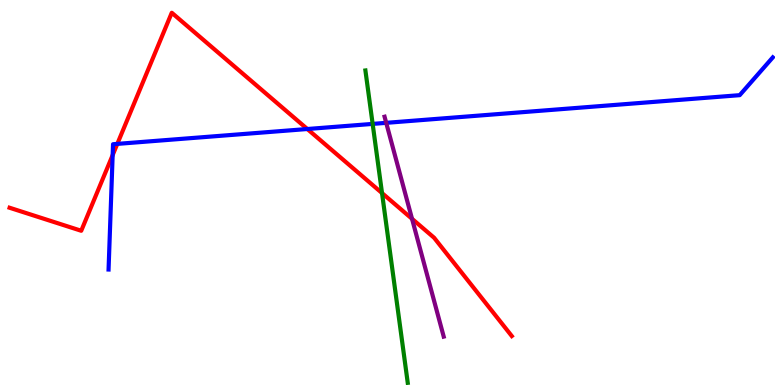[{'lines': ['blue', 'red'], 'intersections': [{'x': 1.45, 'y': 5.97}, {'x': 1.51, 'y': 6.26}, {'x': 3.97, 'y': 6.65}]}, {'lines': ['green', 'red'], 'intersections': [{'x': 4.93, 'y': 4.99}]}, {'lines': ['purple', 'red'], 'intersections': [{'x': 5.32, 'y': 4.32}]}, {'lines': ['blue', 'green'], 'intersections': [{'x': 4.81, 'y': 6.78}]}, {'lines': ['blue', 'purple'], 'intersections': [{'x': 4.98, 'y': 6.81}]}, {'lines': ['green', 'purple'], 'intersections': []}]